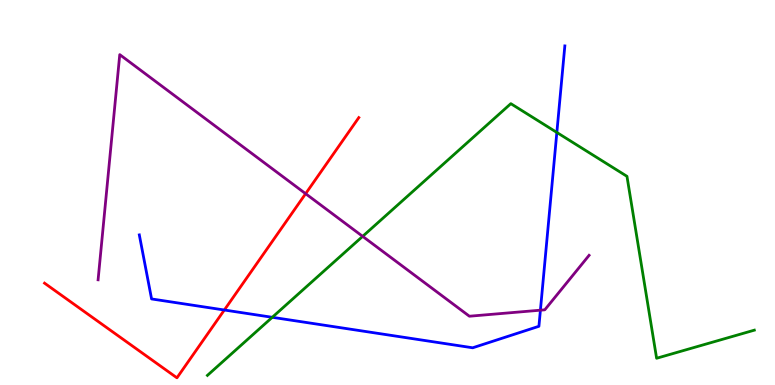[{'lines': ['blue', 'red'], 'intersections': [{'x': 2.89, 'y': 1.95}]}, {'lines': ['green', 'red'], 'intersections': []}, {'lines': ['purple', 'red'], 'intersections': [{'x': 3.94, 'y': 4.97}]}, {'lines': ['blue', 'green'], 'intersections': [{'x': 3.51, 'y': 1.76}, {'x': 7.19, 'y': 6.56}]}, {'lines': ['blue', 'purple'], 'intersections': [{'x': 6.97, 'y': 1.94}]}, {'lines': ['green', 'purple'], 'intersections': [{'x': 4.68, 'y': 3.86}]}]